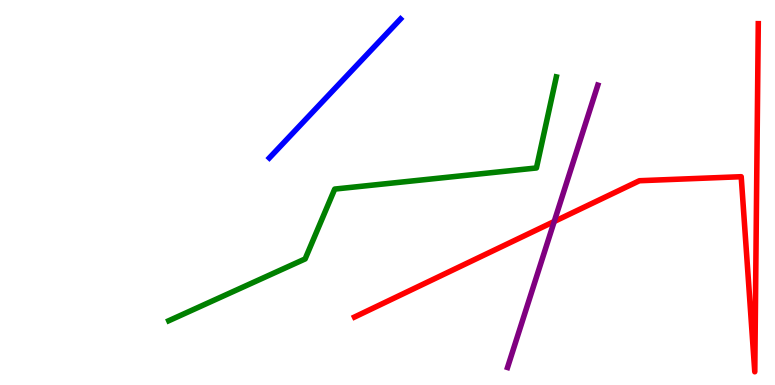[{'lines': ['blue', 'red'], 'intersections': []}, {'lines': ['green', 'red'], 'intersections': []}, {'lines': ['purple', 'red'], 'intersections': [{'x': 7.15, 'y': 4.25}]}, {'lines': ['blue', 'green'], 'intersections': []}, {'lines': ['blue', 'purple'], 'intersections': []}, {'lines': ['green', 'purple'], 'intersections': []}]